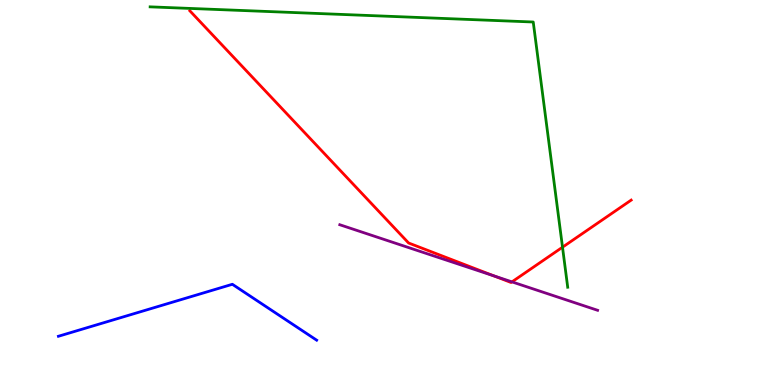[{'lines': ['blue', 'red'], 'intersections': []}, {'lines': ['green', 'red'], 'intersections': [{'x': 7.26, 'y': 3.58}]}, {'lines': ['purple', 'red'], 'intersections': [{'x': 6.37, 'y': 2.83}, {'x': 6.61, 'y': 2.68}]}, {'lines': ['blue', 'green'], 'intersections': []}, {'lines': ['blue', 'purple'], 'intersections': []}, {'lines': ['green', 'purple'], 'intersections': []}]